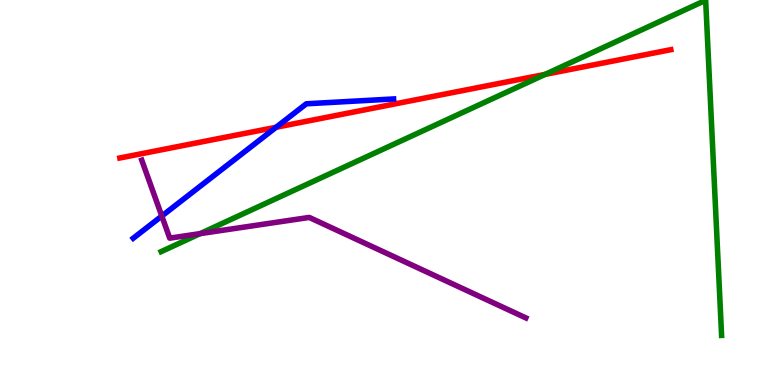[{'lines': ['blue', 'red'], 'intersections': [{'x': 3.56, 'y': 6.69}]}, {'lines': ['green', 'red'], 'intersections': [{'x': 7.03, 'y': 8.07}]}, {'lines': ['purple', 'red'], 'intersections': []}, {'lines': ['blue', 'green'], 'intersections': []}, {'lines': ['blue', 'purple'], 'intersections': [{'x': 2.09, 'y': 4.39}]}, {'lines': ['green', 'purple'], 'intersections': [{'x': 2.58, 'y': 3.93}]}]